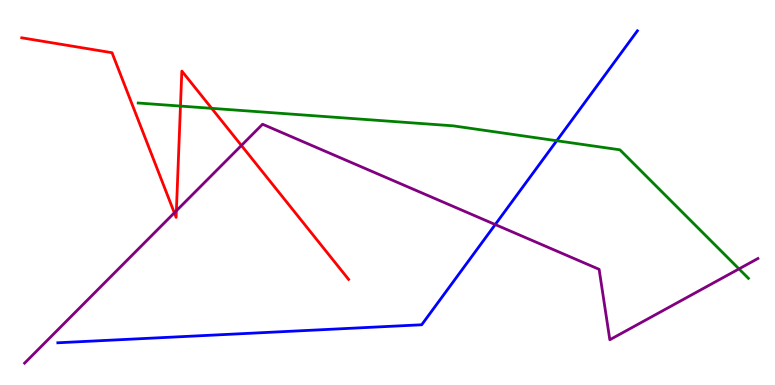[{'lines': ['blue', 'red'], 'intersections': []}, {'lines': ['green', 'red'], 'intersections': [{'x': 2.33, 'y': 7.24}, {'x': 2.73, 'y': 7.19}]}, {'lines': ['purple', 'red'], 'intersections': [{'x': 2.25, 'y': 4.47}, {'x': 2.28, 'y': 4.53}, {'x': 3.11, 'y': 6.22}]}, {'lines': ['blue', 'green'], 'intersections': [{'x': 7.18, 'y': 6.34}]}, {'lines': ['blue', 'purple'], 'intersections': [{'x': 6.39, 'y': 4.17}]}, {'lines': ['green', 'purple'], 'intersections': [{'x': 9.54, 'y': 3.02}]}]